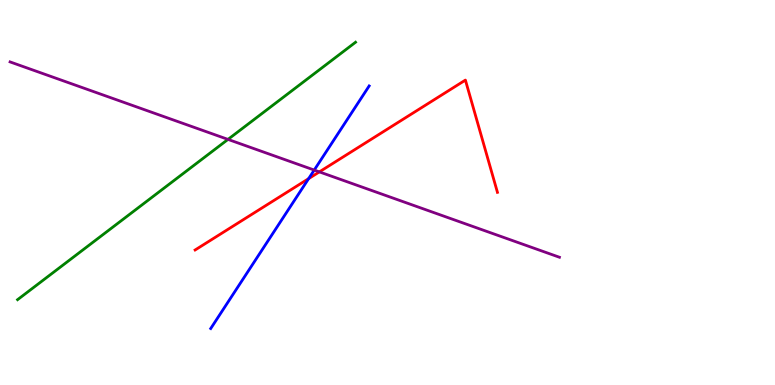[{'lines': ['blue', 'red'], 'intersections': [{'x': 3.98, 'y': 5.36}]}, {'lines': ['green', 'red'], 'intersections': []}, {'lines': ['purple', 'red'], 'intersections': [{'x': 4.12, 'y': 5.54}]}, {'lines': ['blue', 'green'], 'intersections': []}, {'lines': ['blue', 'purple'], 'intersections': [{'x': 4.05, 'y': 5.58}]}, {'lines': ['green', 'purple'], 'intersections': [{'x': 2.94, 'y': 6.38}]}]